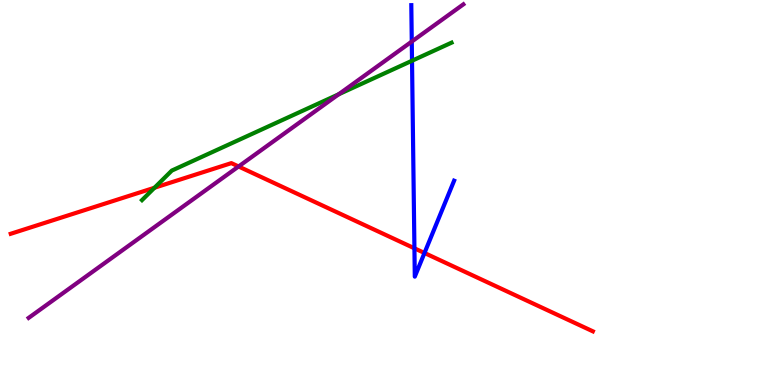[{'lines': ['blue', 'red'], 'intersections': [{'x': 5.35, 'y': 3.55}, {'x': 5.48, 'y': 3.43}]}, {'lines': ['green', 'red'], 'intersections': [{'x': 1.99, 'y': 5.12}]}, {'lines': ['purple', 'red'], 'intersections': [{'x': 3.08, 'y': 5.68}]}, {'lines': ['blue', 'green'], 'intersections': [{'x': 5.32, 'y': 8.42}]}, {'lines': ['blue', 'purple'], 'intersections': [{'x': 5.31, 'y': 8.92}]}, {'lines': ['green', 'purple'], 'intersections': [{'x': 4.37, 'y': 7.55}]}]